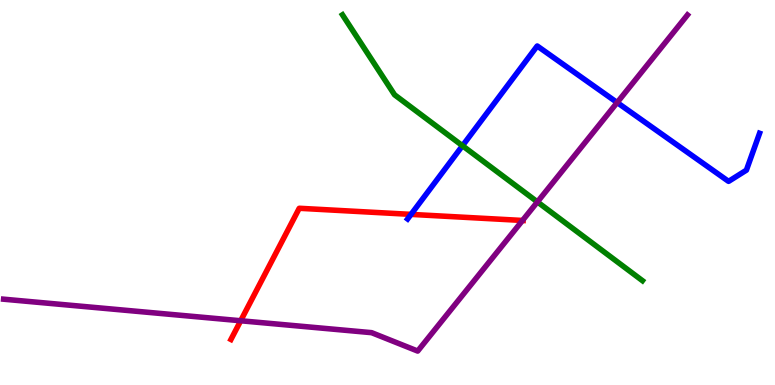[{'lines': ['blue', 'red'], 'intersections': [{'x': 5.3, 'y': 4.43}]}, {'lines': ['green', 'red'], 'intersections': []}, {'lines': ['purple', 'red'], 'intersections': [{'x': 3.11, 'y': 1.67}, {'x': 6.74, 'y': 4.27}]}, {'lines': ['blue', 'green'], 'intersections': [{'x': 5.97, 'y': 6.21}]}, {'lines': ['blue', 'purple'], 'intersections': [{'x': 7.96, 'y': 7.34}]}, {'lines': ['green', 'purple'], 'intersections': [{'x': 6.93, 'y': 4.76}]}]